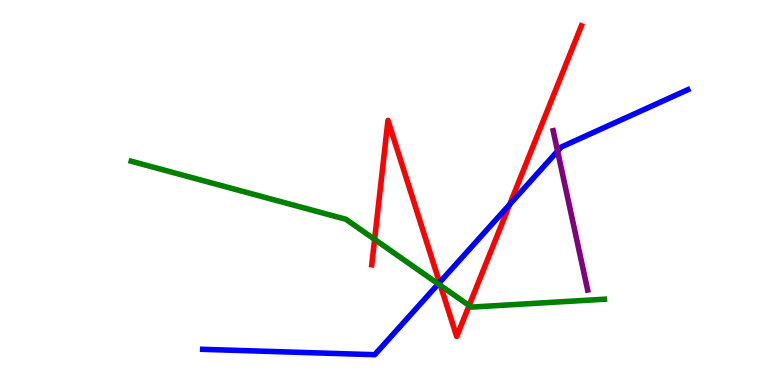[{'lines': ['blue', 'red'], 'intersections': [{'x': 5.67, 'y': 2.66}, {'x': 6.58, 'y': 4.69}]}, {'lines': ['green', 'red'], 'intersections': [{'x': 4.83, 'y': 3.78}, {'x': 5.68, 'y': 2.59}, {'x': 6.05, 'y': 2.06}]}, {'lines': ['purple', 'red'], 'intersections': []}, {'lines': ['blue', 'green'], 'intersections': [{'x': 5.66, 'y': 2.62}]}, {'lines': ['blue', 'purple'], 'intersections': [{'x': 7.19, 'y': 6.08}]}, {'lines': ['green', 'purple'], 'intersections': []}]